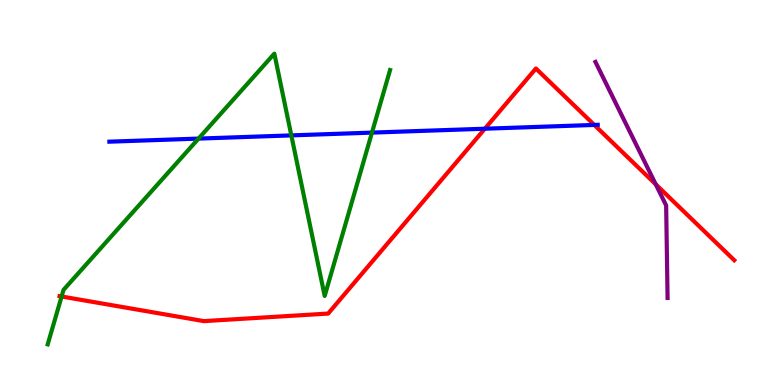[{'lines': ['blue', 'red'], 'intersections': [{'x': 6.26, 'y': 6.66}, {'x': 7.67, 'y': 6.75}]}, {'lines': ['green', 'red'], 'intersections': [{'x': 0.795, 'y': 2.3}]}, {'lines': ['purple', 'red'], 'intersections': [{'x': 8.46, 'y': 5.21}]}, {'lines': ['blue', 'green'], 'intersections': [{'x': 2.56, 'y': 6.4}, {'x': 3.76, 'y': 6.48}, {'x': 4.8, 'y': 6.56}]}, {'lines': ['blue', 'purple'], 'intersections': []}, {'lines': ['green', 'purple'], 'intersections': []}]